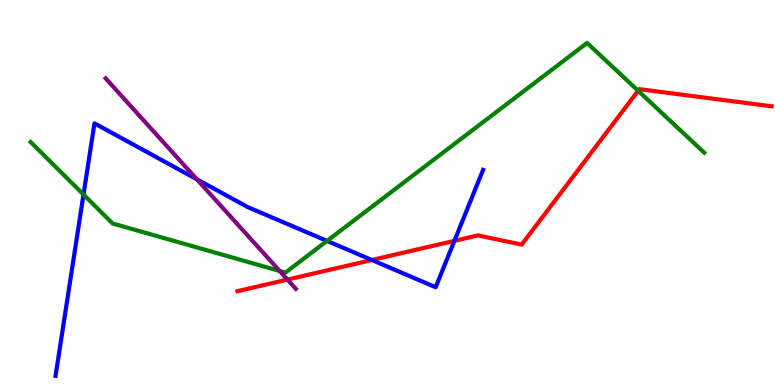[{'lines': ['blue', 'red'], 'intersections': [{'x': 4.8, 'y': 3.25}, {'x': 5.86, 'y': 3.74}]}, {'lines': ['green', 'red'], 'intersections': [{'x': 8.23, 'y': 7.64}]}, {'lines': ['purple', 'red'], 'intersections': [{'x': 3.71, 'y': 2.74}]}, {'lines': ['blue', 'green'], 'intersections': [{'x': 1.08, 'y': 4.95}, {'x': 4.22, 'y': 3.74}]}, {'lines': ['blue', 'purple'], 'intersections': [{'x': 2.54, 'y': 5.34}]}, {'lines': ['green', 'purple'], 'intersections': [{'x': 3.61, 'y': 2.96}]}]